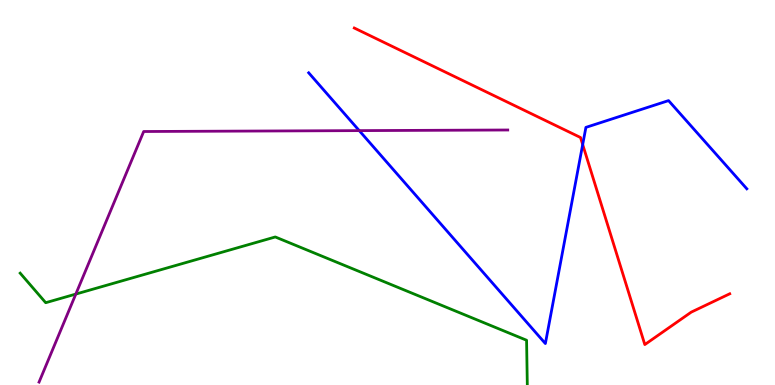[{'lines': ['blue', 'red'], 'intersections': [{'x': 7.52, 'y': 6.25}]}, {'lines': ['green', 'red'], 'intersections': []}, {'lines': ['purple', 'red'], 'intersections': []}, {'lines': ['blue', 'green'], 'intersections': []}, {'lines': ['blue', 'purple'], 'intersections': [{'x': 4.64, 'y': 6.61}]}, {'lines': ['green', 'purple'], 'intersections': [{'x': 0.978, 'y': 2.36}]}]